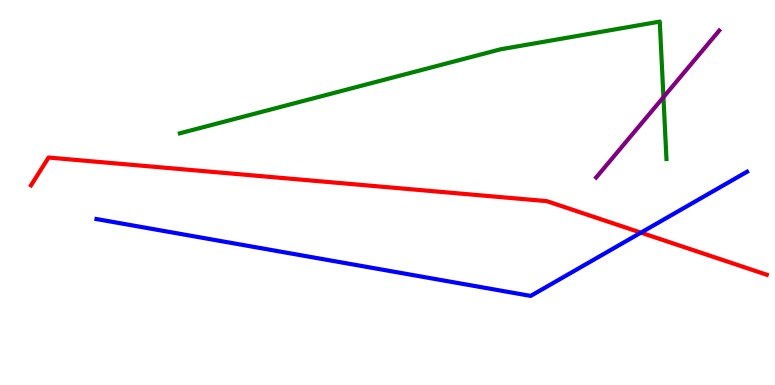[{'lines': ['blue', 'red'], 'intersections': [{'x': 8.27, 'y': 3.96}]}, {'lines': ['green', 'red'], 'intersections': []}, {'lines': ['purple', 'red'], 'intersections': []}, {'lines': ['blue', 'green'], 'intersections': []}, {'lines': ['blue', 'purple'], 'intersections': []}, {'lines': ['green', 'purple'], 'intersections': [{'x': 8.56, 'y': 7.48}]}]